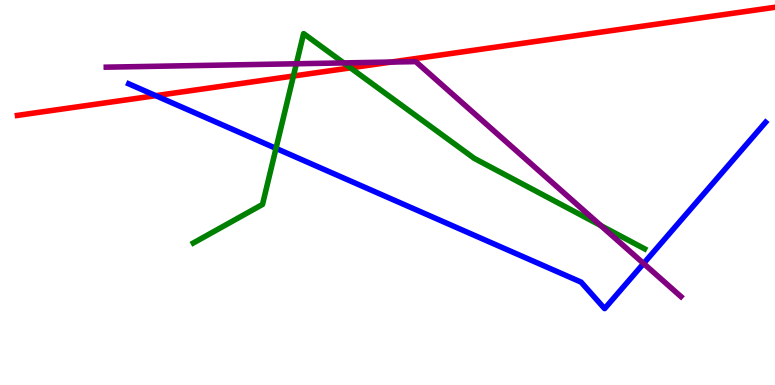[{'lines': ['blue', 'red'], 'intersections': [{'x': 2.01, 'y': 7.52}]}, {'lines': ['green', 'red'], 'intersections': [{'x': 3.79, 'y': 8.03}, {'x': 4.52, 'y': 8.24}]}, {'lines': ['purple', 'red'], 'intersections': [{'x': 5.05, 'y': 8.39}]}, {'lines': ['blue', 'green'], 'intersections': [{'x': 3.56, 'y': 6.15}]}, {'lines': ['blue', 'purple'], 'intersections': [{'x': 8.3, 'y': 3.16}]}, {'lines': ['green', 'purple'], 'intersections': [{'x': 3.82, 'y': 8.34}, {'x': 4.43, 'y': 8.37}, {'x': 7.75, 'y': 4.14}]}]